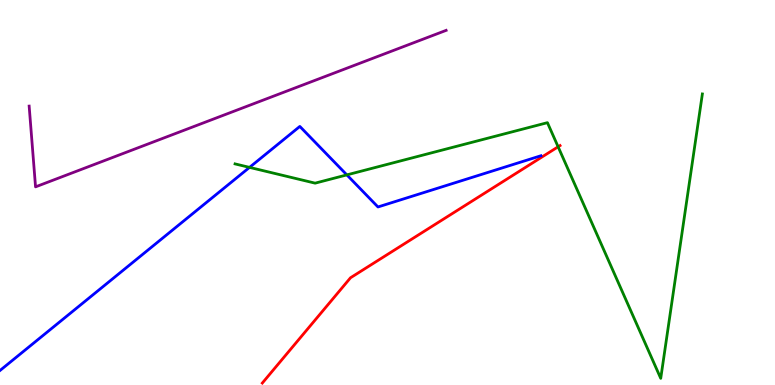[{'lines': ['blue', 'red'], 'intersections': []}, {'lines': ['green', 'red'], 'intersections': [{'x': 7.2, 'y': 6.19}]}, {'lines': ['purple', 'red'], 'intersections': []}, {'lines': ['blue', 'green'], 'intersections': [{'x': 3.22, 'y': 5.65}, {'x': 4.48, 'y': 5.46}]}, {'lines': ['blue', 'purple'], 'intersections': []}, {'lines': ['green', 'purple'], 'intersections': []}]